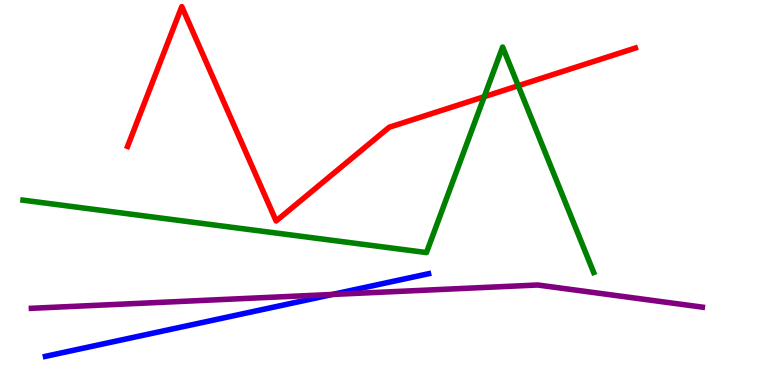[{'lines': ['blue', 'red'], 'intersections': []}, {'lines': ['green', 'red'], 'intersections': [{'x': 6.25, 'y': 7.49}, {'x': 6.69, 'y': 7.77}]}, {'lines': ['purple', 'red'], 'intersections': []}, {'lines': ['blue', 'green'], 'intersections': []}, {'lines': ['blue', 'purple'], 'intersections': [{'x': 4.29, 'y': 2.35}]}, {'lines': ['green', 'purple'], 'intersections': []}]